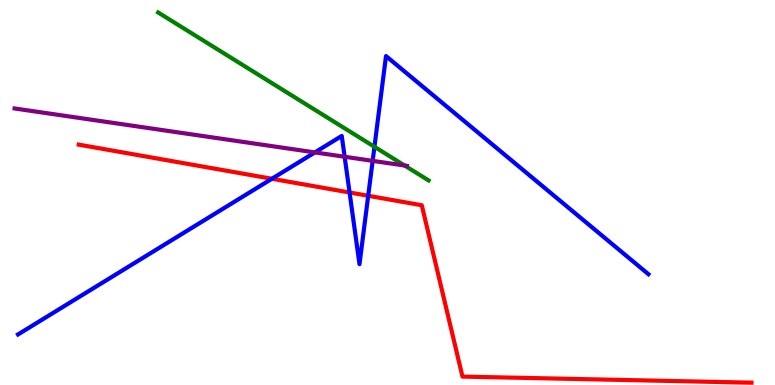[{'lines': ['blue', 'red'], 'intersections': [{'x': 3.51, 'y': 5.36}, {'x': 4.51, 'y': 5.0}, {'x': 4.75, 'y': 4.91}]}, {'lines': ['green', 'red'], 'intersections': []}, {'lines': ['purple', 'red'], 'intersections': []}, {'lines': ['blue', 'green'], 'intersections': [{'x': 4.83, 'y': 6.19}]}, {'lines': ['blue', 'purple'], 'intersections': [{'x': 4.06, 'y': 6.04}, {'x': 4.45, 'y': 5.93}, {'x': 4.81, 'y': 5.82}]}, {'lines': ['green', 'purple'], 'intersections': [{'x': 5.22, 'y': 5.7}]}]